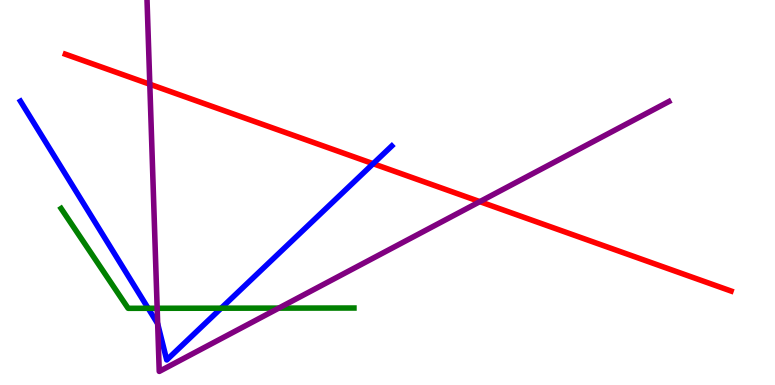[{'lines': ['blue', 'red'], 'intersections': [{'x': 4.81, 'y': 5.75}]}, {'lines': ['green', 'red'], 'intersections': []}, {'lines': ['purple', 'red'], 'intersections': [{'x': 1.93, 'y': 7.81}, {'x': 6.19, 'y': 4.76}]}, {'lines': ['blue', 'green'], 'intersections': [{'x': 1.91, 'y': 1.99}, {'x': 2.85, 'y': 1.99}]}, {'lines': ['blue', 'purple'], 'intersections': [{'x': 2.03, 'y': 1.59}]}, {'lines': ['green', 'purple'], 'intersections': [{'x': 2.03, 'y': 1.99}, {'x': 3.6, 'y': 2.0}]}]